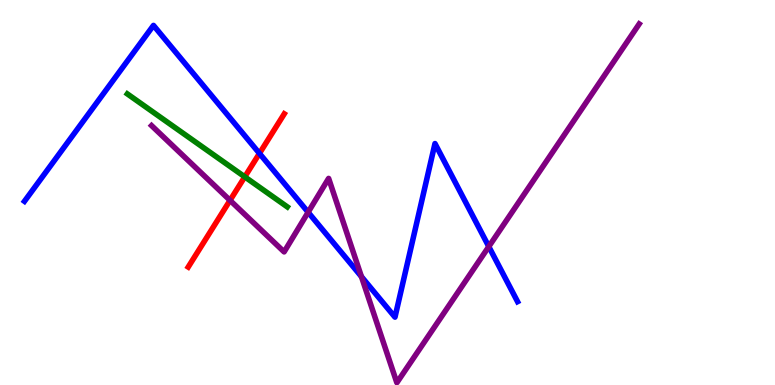[{'lines': ['blue', 'red'], 'intersections': [{'x': 3.35, 'y': 6.01}]}, {'lines': ['green', 'red'], 'intersections': [{'x': 3.16, 'y': 5.41}]}, {'lines': ['purple', 'red'], 'intersections': [{'x': 2.97, 'y': 4.8}]}, {'lines': ['blue', 'green'], 'intersections': []}, {'lines': ['blue', 'purple'], 'intersections': [{'x': 3.98, 'y': 4.49}, {'x': 4.66, 'y': 2.81}, {'x': 6.31, 'y': 3.59}]}, {'lines': ['green', 'purple'], 'intersections': []}]